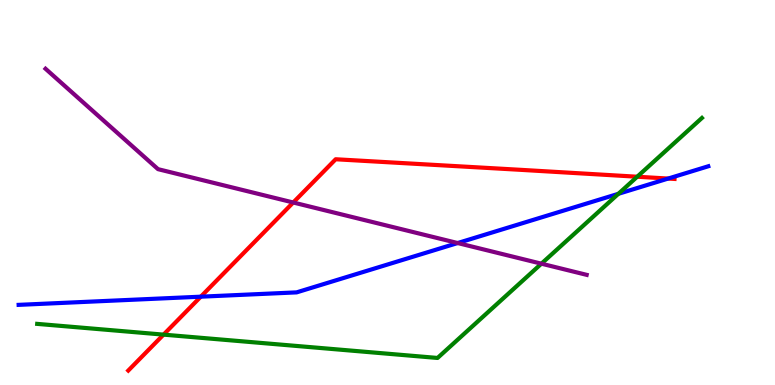[{'lines': ['blue', 'red'], 'intersections': [{'x': 2.59, 'y': 2.29}, {'x': 8.62, 'y': 5.36}]}, {'lines': ['green', 'red'], 'intersections': [{'x': 2.11, 'y': 1.31}, {'x': 8.22, 'y': 5.41}]}, {'lines': ['purple', 'red'], 'intersections': [{'x': 3.78, 'y': 4.74}]}, {'lines': ['blue', 'green'], 'intersections': [{'x': 7.98, 'y': 4.97}]}, {'lines': ['blue', 'purple'], 'intersections': [{'x': 5.91, 'y': 3.69}]}, {'lines': ['green', 'purple'], 'intersections': [{'x': 6.99, 'y': 3.15}]}]